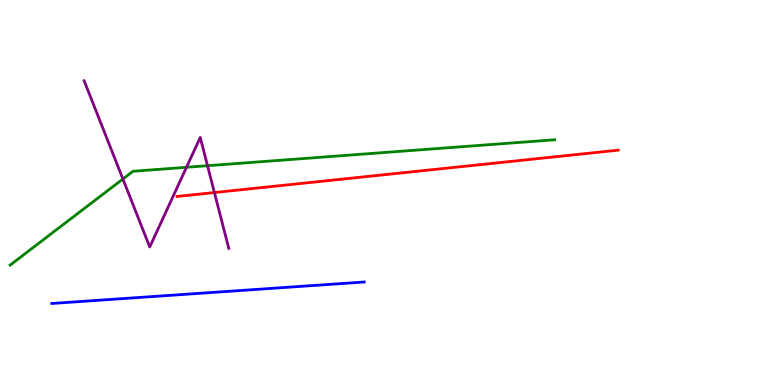[{'lines': ['blue', 'red'], 'intersections': []}, {'lines': ['green', 'red'], 'intersections': []}, {'lines': ['purple', 'red'], 'intersections': [{'x': 2.77, 'y': 5.0}]}, {'lines': ['blue', 'green'], 'intersections': []}, {'lines': ['blue', 'purple'], 'intersections': []}, {'lines': ['green', 'purple'], 'intersections': [{'x': 1.59, 'y': 5.35}, {'x': 2.41, 'y': 5.65}, {'x': 2.68, 'y': 5.7}]}]